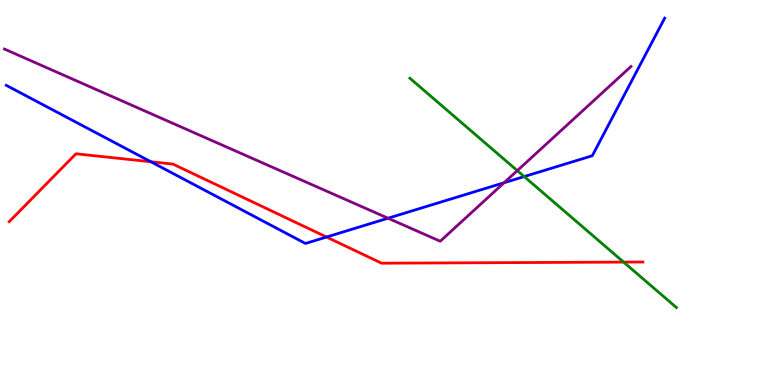[{'lines': ['blue', 'red'], 'intersections': [{'x': 1.95, 'y': 5.8}, {'x': 4.21, 'y': 3.84}]}, {'lines': ['green', 'red'], 'intersections': [{'x': 8.05, 'y': 3.19}]}, {'lines': ['purple', 'red'], 'intersections': []}, {'lines': ['blue', 'green'], 'intersections': [{'x': 6.76, 'y': 5.41}]}, {'lines': ['blue', 'purple'], 'intersections': [{'x': 5.01, 'y': 4.33}, {'x': 6.5, 'y': 5.25}]}, {'lines': ['green', 'purple'], 'intersections': [{'x': 6.67, 'y': 5.57}]}]